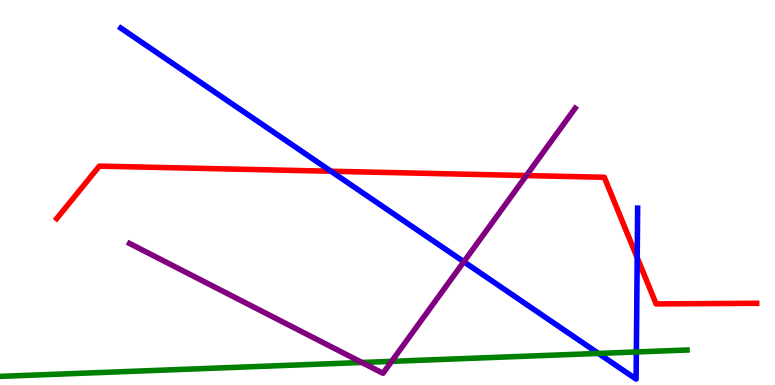[{'lines': ['blue', 'red'], 'intersections': [{'x': 4.27, 'y': 5.55}, {'x': 8.22, 'y': 3.31}]}, {'lines': ['green', 'red'], 'intersections': []}, {'lines': ['purple', 'red'], 'intersections': [{'x': 6.79, 'y': 5.44}]}, {'lines': ['blue', 'green'], 'intersections': [{'x': 7.72, 'y': 0.82}, {'x': 8.21, 'y': 0.858}]}, {'lines': ['blue', 'purple'], 'intersections': [{'x': 5.99, 'y': 3.2}]}, {'lines': ['green', 'purple'], 'intersections': [{'x': 4.67, 'y': 0.585}, {'x': 5.05, 'y': 0.614}]}]